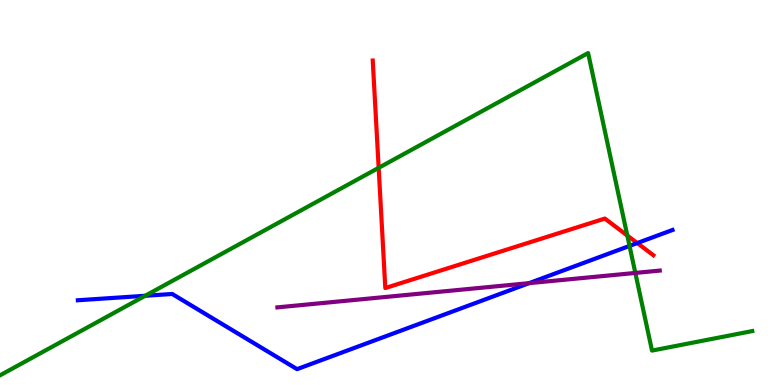[{'lines': ['blue', 'red'], 'intersections': [{'x': 8.22, 'y': 3.69}]}, {'lines': ['green', 'red'], 'intersections': [{'x': 4.89, 'y': 5.64}, {'x': 8.09, 'y': 3.88}]}, {'lines': ['purple', 'red'], 'intersections': []}, {'lines': ['blue', 'green'], 'intersections': [{'x': 1.87, 'y': 2.32}, {'x': 8.12, 'y': 3.61}]}, {'lines': ['blue', 'purple'], 'intersections': [{'x': 6.83, 'y': 2.65}]}, {'lines': ['green', 'purple'], 'intersections': [{'x': 8.2, 'y': 2.91}]}]